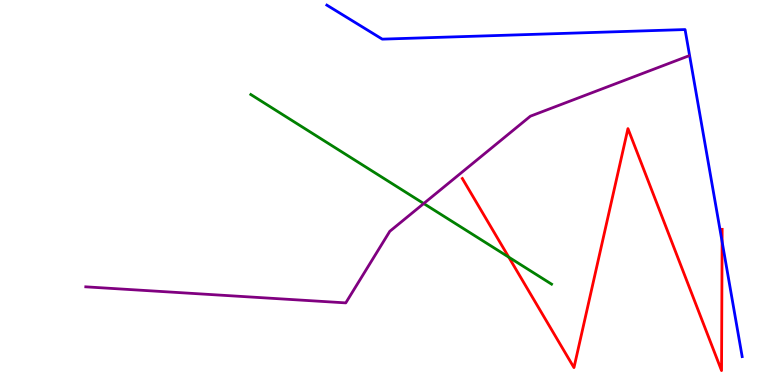[{'lines': ['blue', 'red'], 'intersections': [{'x': 9.32, 'y': 3.72}]}, {'lines': ['green', 'red'], 'intersections': [{'x': 6.56, 'y': 3.32}]}, {'lines': ['purple', 'red'], 'intersections': []}, {'lines': ['blue', 'green'], 'intersections': []}, {'lines': ['blue', 'purple'], 'intersections': []}, {'lines': ['green', 'purple'], 'intersections': [{'x': 5.47, 'y': 4.71}]}]